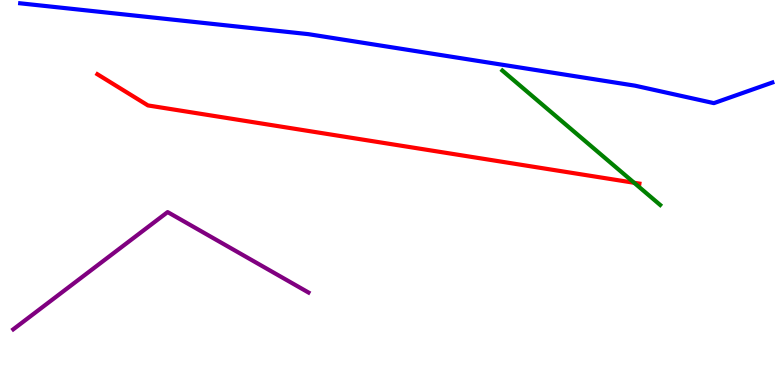[{'lines': ['blue', 'red'], 'intersections': []}, {'lines': ['green', 'red'], 'intersections': [{'x': 8.18, 'y': 5.25}]}, {'lines': ['purple', 'red'], 'intersections': []}, {'lines': ['blue', 'green'], 'intersections': []}, {'lines': ['blue', 'purple'], 'intersections': []}, {'lines': ['green', 'purple'], 'intersections': []}]